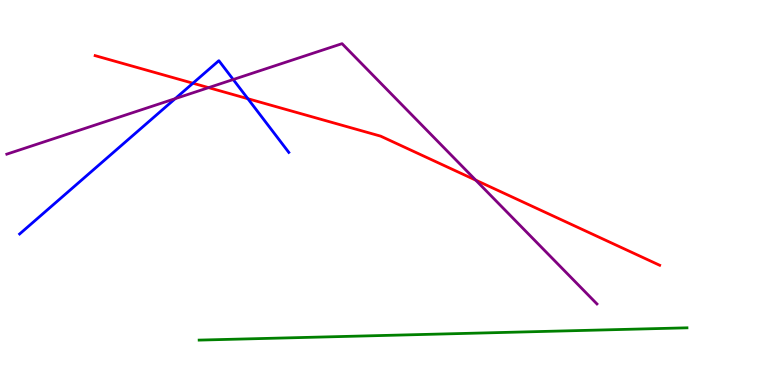[{'lines': ['blue', 'red'], 'intersections': [{'x': 2.49, 'y': 7.84}, {'x': 3.2, 'y': 7.44}]}, {'lines': ['green', 'red'], 'intersections': []}, {'lines': ['purple', 'red'], 'intersections': [{'x': 2.69, 'y': 7.72}, {'x': 6.14, 'y': 5.32}]}, {'lines': ['blue', 'green'], 'intersections': []}, {'lines': ['blue', 'purple'], 'intersections': [{'x': 2.26, 'y': 7.44}, {'x': 3.01, 'y': 7.93}]}, {'lines': ['green', 'purple'], 'intersections': []}]